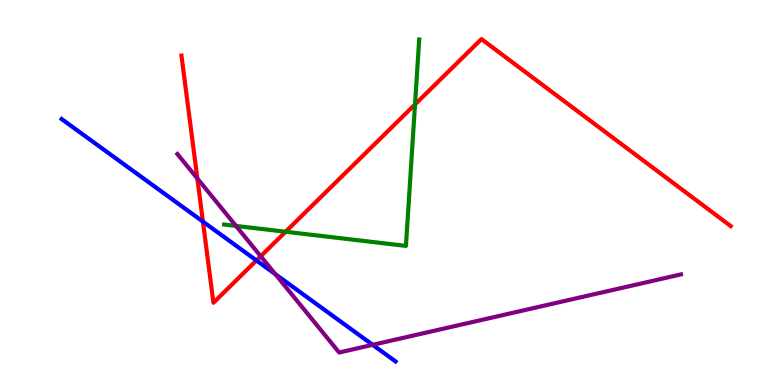[{'lines': ['blue', 'red'], 'intersections': [{'x': 2.62, 'y': 4.24}, {'x': 3.31, 'y': 3.24}]}, {'lines': ['green', 'red'], 'intersections': [{'x': 3.69, 'y': 3.98}, {'x': 5.36, 'y': 7.29}]}, {'lines': ['purple', 'red'], 'intersections': [{'x': 2.55, 'y': 5.36}, {'x': 3.36, 'y': 3.34}]}, {'lines': ['blue', 'green'], 'intersections': []}, {'lines': ['blue', 'purple'], 'intersections': [{'x': 3.55, 'y': 2.88}, {'x': 4.81, 'y': 1.04}]}, {'lines': ['green', 'purple'], 'intersections': [{'x': 3.05, 'y': 4.13}]}]